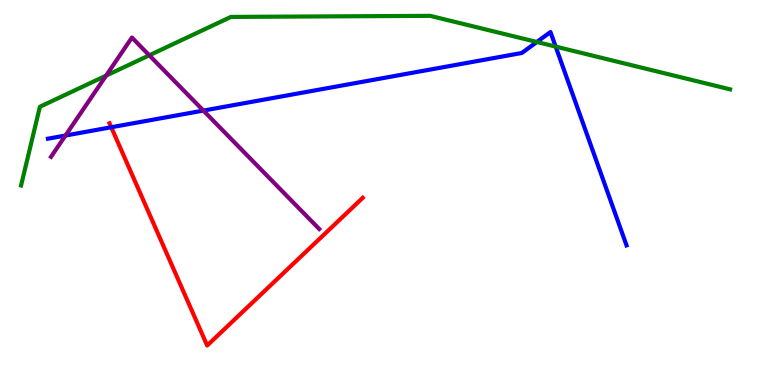[{'lines': ['blue', 'red'], 'intersections': [{'x': 1.44, 'y': 6.69}]}, {'lines': ['green', 'red'], 'intersections': []}, {'lines': ['purple', 'red'], 'intersections': []}, {'lines': ['blue', 'green'], 'intersections': [{'x': 6.93, 'y': 8.91}, {'x': 7.17, 'y': 8.79}]}, {'lines': ['blue', 'purple'], 'intersections': [{'x': 0.845, 'y': 6.48}, {'x': 2.62, 'y': 7.13}]}, {'lines': ['green', 'purple'], 'intersections': [{'x': 1.37, 'y': 8.04}, {'x': 1.93, 'y': 8.56}]}]